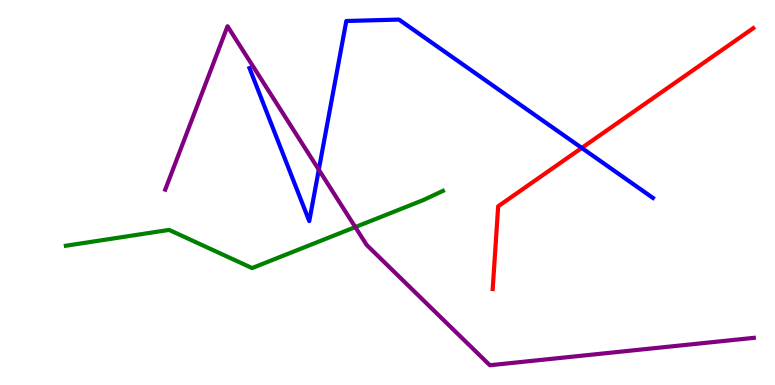[{'lines': ['blue', 'red'], 'intersections': [{'x': 7.51, 'y': 6.16}]}, {'lines': ['green', 'red'], 'intersections': []}, {'lines': ['purple', 'red'], 'intersections': []}, {'lines': ['blue', 'green'], 'intersections': []}, {'lines': ['blue', 'purple'], 'intersections': [{'x': 4.11, 'y': 5.59}]}, {'lines': ['green', 'purple'], 'intersections': [{'x': 4.58, 'y': 4.1}]}]